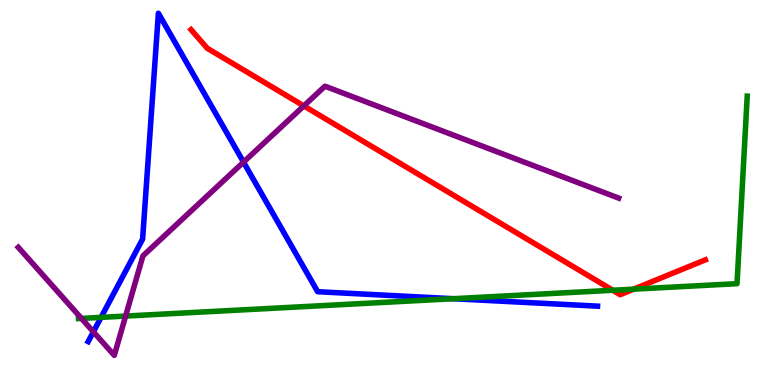[{'lines': ['blue', 'red'], 'intersections': []}, {'lines': ['green', 'red'], 'intersections': [{'x': 7.91, 'y': 2.46}, {'x': 8.18, 'y': 2.49}]}, {'lines': ['purple', 'red'], 'intersections': [{'x': 3.92, 'y': 7.25}]}, {'lines': ['blue', 'green'], 'intersections': [{'x': 1.3, 'y': 1.76}, {'x': 5.85, 'y': 2.24}]}, {'lines': ['blue', 'purple'], 'intersections': [{'x': 1.2, 'y': 1.38}, {'x': 3.14, 'y': 5.79}]}, {'lines': ['green', 'purple'], 'intersections': [{'x': 1.05, 'y': 1.73}, {'x': 1.62, 'y': 1.79}]}]